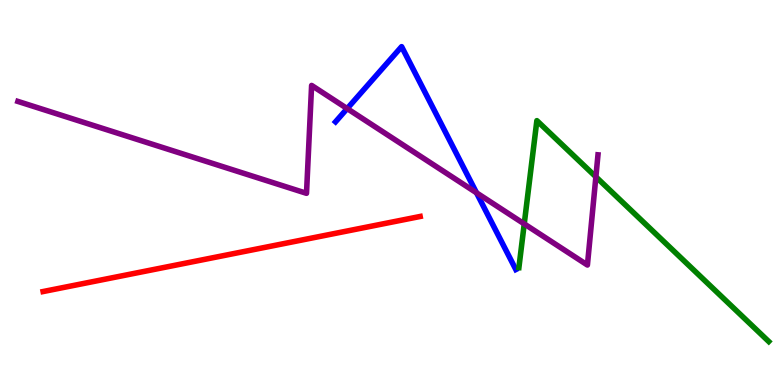[{'lines': ['blue', 'red'], 'intersections': []}, {'lines': ['green', 'red'], 'intersections': []}, {'lines': ['purple', 'red'], 'intersections': []}, {'lines': ['blue', 'green'], 'intersections': []}, {'lines': ['blue', 'purple'], 'intersections': [{'x': 4.48, 'y': 7.18}, {'x': 6.15, 'y': 4.99}]}, {'lines': ['green', 'purple'], 'intersections': [{'x': 6.76, 'y': 4.18}, {'x': 7.69, 'y': 5.41}]}]